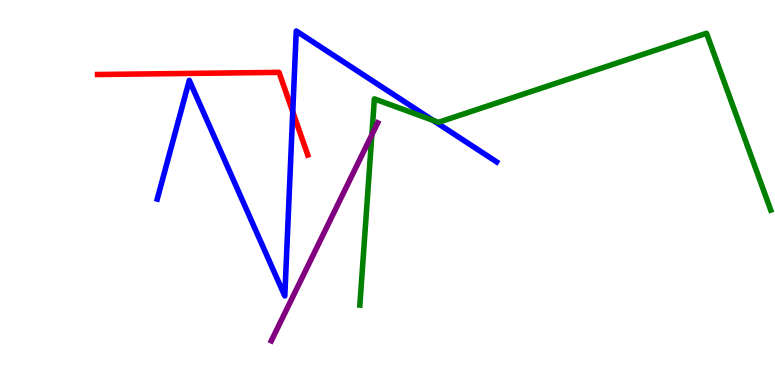[{'lines': ['blue', 'red'], 'intersections': [{'x': 3.78, 'y': 7.09}]}, {'lines': ['green', 'red'], 'intersections': []}, {'lines': ['purple', 'red'], 'intersections': []}, {'lines': ['blue', 'green'], 'intersections': [{'x': 5.59, 'y': 6.87}]}, {'lines': ['blue', 'purple'], 'intersections': []}, {'lines': ['green', 'purple'], 'intersections': [{'x': 4.8, 'y': 6.5}]}]